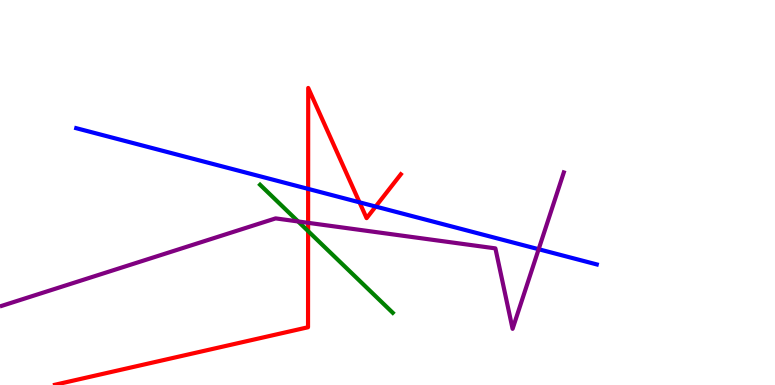[{'lines': ['blue', 'red'], 'intersections': [{'x': 3.98, 'y': 5.09}, {'x': 4.64, 'y': 4.74}, {'x': 4.85, 'y': 4.64}]}, {'lines': ['green', 'red'], 'intersections': [{'x': 3.98, 'y': 4.0}]}, {'lines': ['purple', 'red'], 'intersections': [{'x': 3.98, 'y': 4.21}]}, {'lines': ['blue', 'green'], 'intersections': []}, {'lines': ['blue', 'purple'], 'intersections': [{'x': 6.95, 'y': 3.53}]}, {'lines': ['green', 'purple'], 'intersections': [{'x': 3.85, 'y': 4.25}]}]